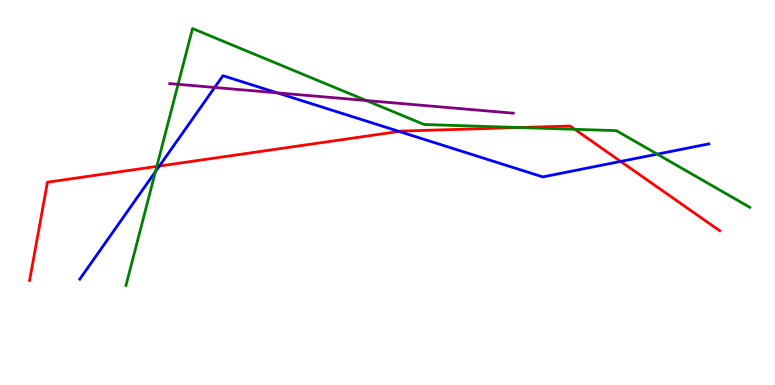[{'lines': ['blue', 'red'], 'intersections': [{'x': 2.06, 'y': 5.69}, {'x': 5.15, 'y': 6.59}, {'x': 8.01, 'y': 5.81}]}, {'lines': ['green', 'red'], 'intersections': [{'x': 2.02, 'y': 5.68}, {'x': 6.7, 'y': 6.69}, {'x': 7.42, 'y': 6.64}]}, {'lines': ['purple', 'red'], 'intersections': []}, {'lines': ['blue', 'green'], 'intersections': [{'x': 2.01, 'y': 5.54}, {'x': 8.48, 'y': 6.0}]}, {'lines': ['blue', 'purple'], 'intersections': [{'x': 2.77, 'y': 7.73}, {'x': 3.58, 'y': 7.59}]}, {'lines': ['green', 'purple'], 'intersections': [{'x': 2.3, 'y': 7.81}, {'x': 4.73, 'y': 7.39}]}]